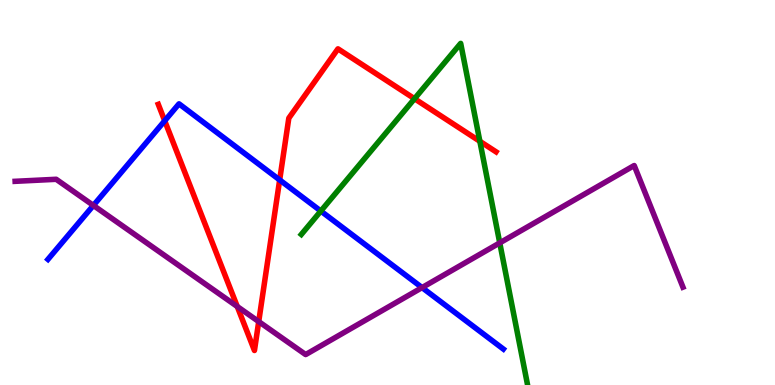[{'lines': ['blue', 'red'], 'intersections': [{'x': 2.13, 'y': 6.86}, {'x': 3.61, 'y': 5.33}]}, {'lines': ['green', 'red'], 'intersections': [{'x': 5.35, 'y': 7.44}, {'x': 6.19, 'y': 6.33}]}, {'lines': ['purple', 'red'], 'intersections': [{'x': 3.06, 'y': 2.04}, {'x': 3.34, 'y': 1.65}]}, {'lines': ['blue', 'green'], 'intersections': [{'x': 4.14, 'y': 4.52}]}, {'lines': ['blue', 'purple'], 'intersections': [{'x': 1.21, 'y': 4.66}, {'x': 5.45, 'y': 2.53}]}, {'lines': ['green', 'purple'], 'intersections': [{'x': 6.45, 'y': 3.69}]}]